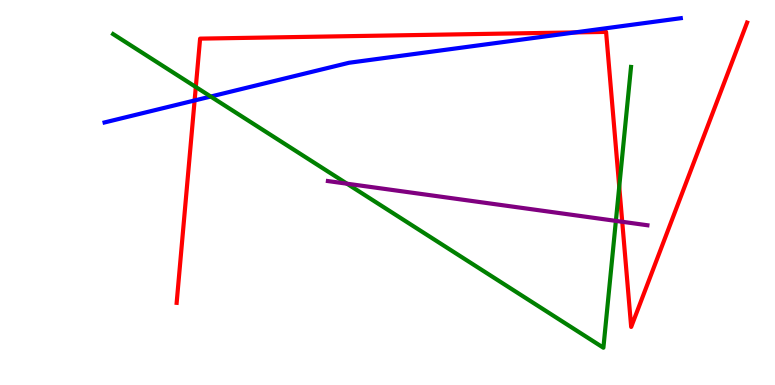[{'lines': ['blue', 'red'], 'intersections': [{'x': 2.51, 'y': 7.39}, {'x': 7.42, 'y': 9.16}]}, {'lines': ['green', 'red'], 'intersections': [{'x': 2.53, 'y': 7.74}, {'x': 7.99, 'y': 5.15}]}, {'lines': ['purple', 'red'], 'intersections': [{'x': 8.03, 'y': 4.24}]}, {'lines': ['blue', 'green'], 'intersections': [{'x': 2.72, 'y': 7.49}]}, {'lines': ['blue', 'purple'], 'intersections': []}, {'lines': ['green', 'purple'], 'intersections': [{'x': 4.48, 'y': 5.23}, {'x': 7.95, 'y': 4.26}]}]